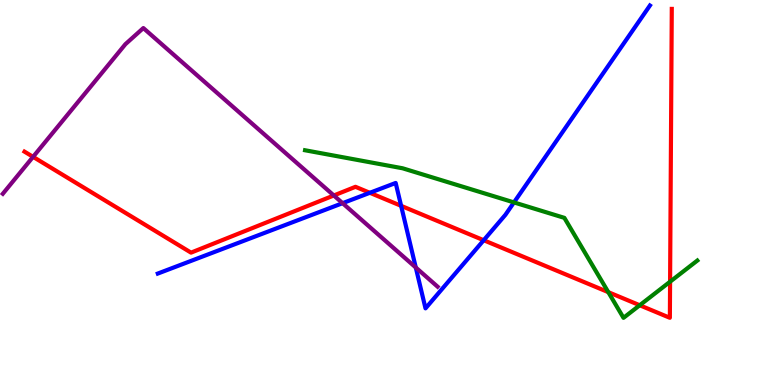[{'lines': ['blue', 'red'], 'intersections': [{'x': 4.77, 'y': 4.99}, {'x': 5.18, 'y': 4.65}, {'x': 6.24, 'y': 3.76}]}, {'lines': ['green', 'red'], 'intersections': [{'x': 7.85, 'y': 2.41}, {'x': 8.25, 'y': 2.07}, {'x': 8.65, 'y': 2.68}]}, {'lines': ['purple', 'red'], 'intersections': [{'x': 0.427, 'y': 5.93}, {'x': 4.31, 'y': 4.92}]}, {'lines': ['blue', 'green'], 'intersections': [{'x': 6.63, 'y': 4.74}]}, {'lines': ['blue', 'purple'], 'intersections': [{'x': 4.42, 'y': 4.72}, {'x': 5.36, 'y': 3.05}]}, {'lines': ['green', 'purple'], 'intersections': []}]